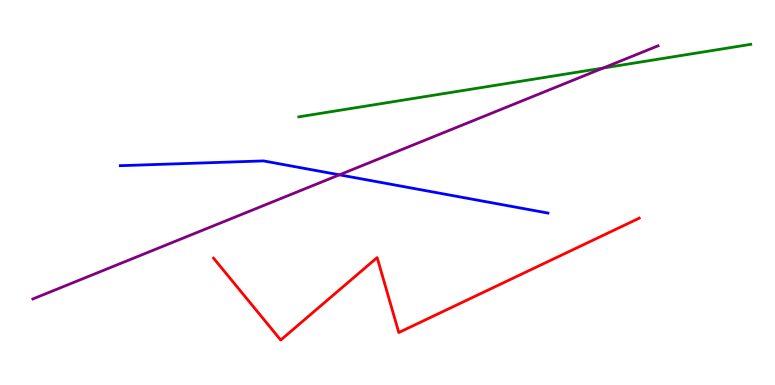[{'lines': ['blue', 'red'], 'intersections': []}, {'lines': ['green', 'red'], 'intersections': []}, {'lines': ['purple', 'red'], 'intersections': []}, {'lines': ['blue', 'green'], 'intersections': []}, {'lines': ['blue', 'purple'], 'intersections': [{'x': 4.38, 'y': 5.46}]}, {'lines': ['green', 'purple'], 'intersections': [{'x': 7.78, 'y': 8.23}]}]